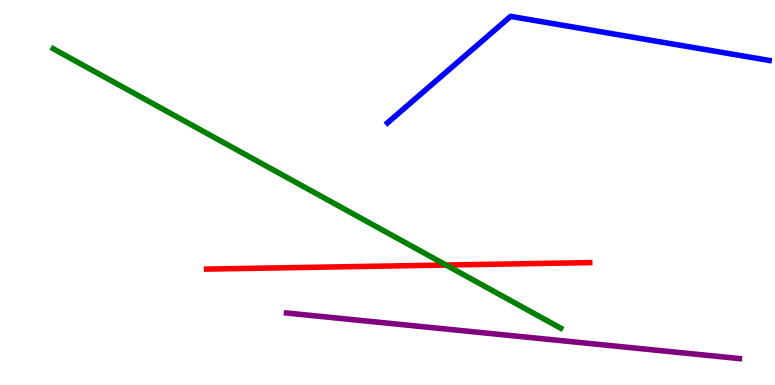[{'lines': ['blue', 'red'], 'intersections': []}, {'lines': ['green', 'red'], 'intersections': [{'x': 5.76, 'y': 3.12}]}, {'lines': ['purple', 'red'], 'intersections': []}, {'lines': ['blue', 'green'], 'intersections': []}, {'lines': ['blue', 'purple'], 'intersections': []}, {'lines': ['green', 'purple'], 'intersections': []}]